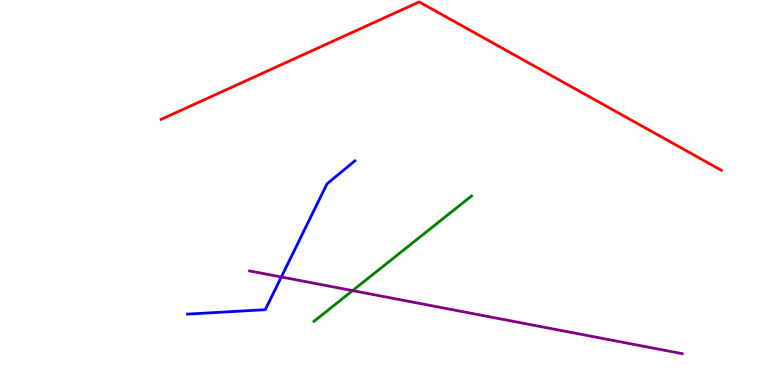[{'lines': ['blue', 'red'], 'intersections': []}, {'lines': ['green', 'red'], 'intersections': []}, {'lines': ['purple', 'red'], 'intersections': []}, {'lines': ['blue', 'green'], 'intersections': []}, {'lines': ['blue', 'purple'], 'intersections': [{'x': 3.63, 'y': 2.81}]}, {'lines': ['green', 'purple'], 'intersections': [{'x': 4.55, 'y': 2.45}]}]